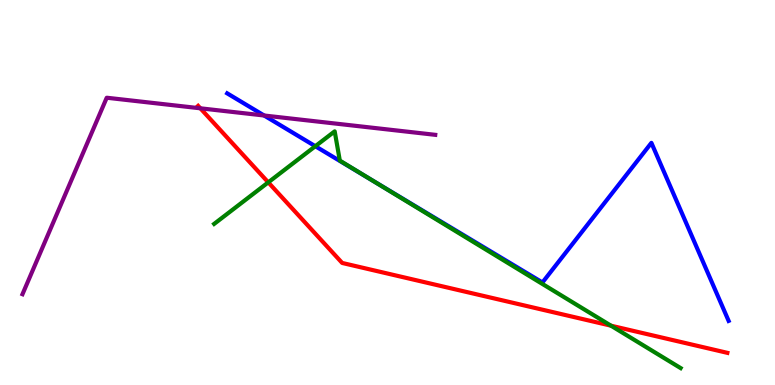[{'lines': ['blue', 'red'], 'intersections': []}, {'lines': ['green', 'red'], 'intersections': [{'x': 3.46, 'y': 5.26}, {'x': 7.88, 'y': 1.54}]}, {'lines': ['purple', 'red'], 'intersections': [{'x': 2.59, 'y': 7.19}]}, {'lines': ['blue', 'green'], 'intersections': [{'x': 4.07, 'y': 6.2}, {'x': 4.8, 'y': 5.32}]}, {'lines': ['blue', 'purple'], 'intersections': [{'x': 3.41, 'y': 7.0}]}, {'lines': ['green', 'purple'], 'intersections': []}]